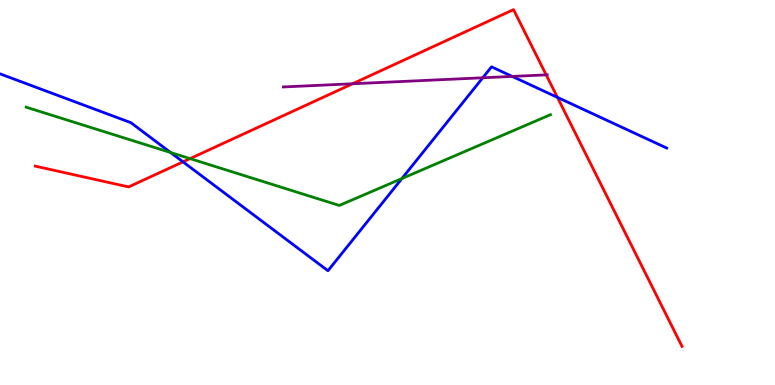[{'lines': ['blue', 'red'], 'intersections': [{'x': 2.36, 'y': 5.8}, {'x': 7.19, 'y': 7.47}]}, {'lines': ['green', 'red'], 'intersections': [{'x': 2.45, 'y': 5.88}]}, {'lines': ['purple', 'red'], 'intersections': [{'x': 4.55, 'y': 7.82}, {'x': 7.05, 'y': 8.06}]}, {'lines': ['blue', 'green'], 'intersections': [{'x': 2.2, 'y': 6.04}, {'x': 5.19, 'y': 5.36}]}, {'lines': ['blue', 'purple'], 'intersections': [{'x': 6.23, 'y': 7.98}, {'x': 6.61, 'y': 8.02}]}, {'lines': ['green', 'purple'], 'intersections': []}]